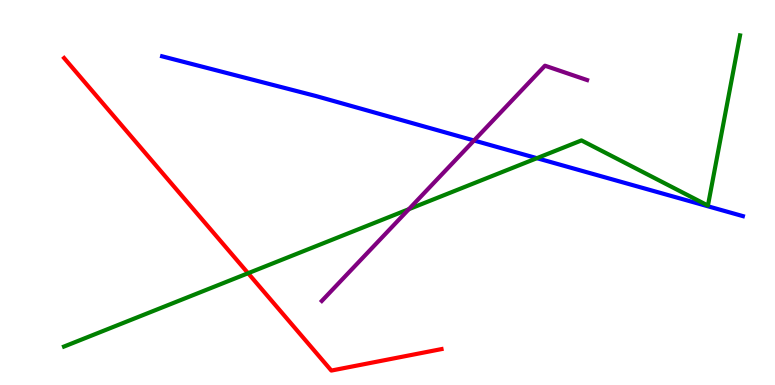[{'lines': ['blue', 'red'], 'intersections': []}, {'lines': ['green', 'red'], 'intersections': [{'x': 3.2, 'y': 2.9}]}, {'lines': ['purple', 'red'], 'intersections': []}, {'lines': ['blue', 'green'], 'intersections': [{'x': 6.93, 'y': 5.89}]}, {'lines': ['blue', 'purple'], 'intersections': [{'x': 6.12, 'y': 6.35}]}, {'lines': ['green', 'purple'], 'intersections': [{'x': 5.28, 'y': 4.57}]}]